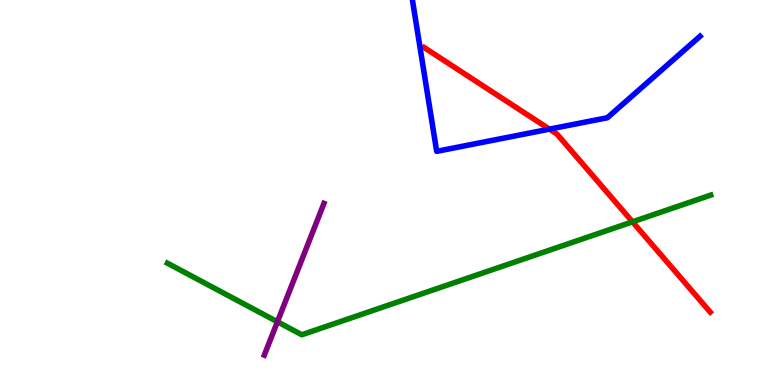[{'lines': ['blue', 'red'], 'intersections': [{'x': 7.09, 'y': 6.65}]}, {'lines': ['green', 'red'], 'intersections': [{'x': 8.16, 'y': 4.24}]}, {'lines': ['purple', 'red'], 'intersections': []}, {'lines': ['blue', 'green'], 'intersections': []}, {'lines': ['blue', 'purple'], 'intersections': []}, {'lines': ['green', 'purple'], 'intersections': [{'x': 3.58, 'y': 1.64}]}]